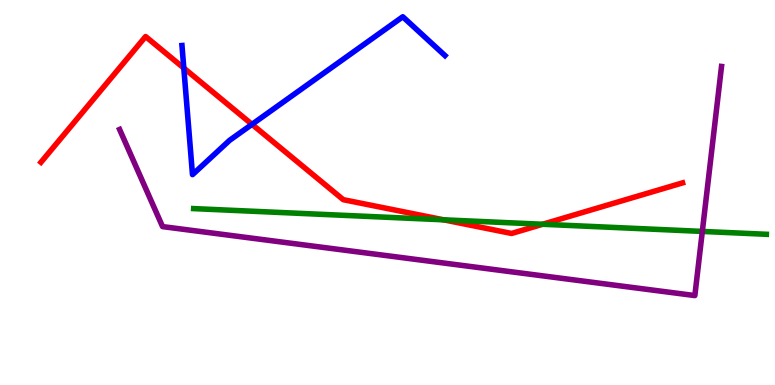[{'lines': ['blue', 'red'], 'intersections': [{'x': 2.37, 'y': 8.23}, {'x': 3.25, 'y': 6.77}]}, {'lines': ['green', 'red'], 'intersections': [{'x': 5.72, 'y': 4.29}, {'x': 7.0, 'y': 4.18}]}, {'lines': ['purple', 'red'], 'intersections': []}, {'lines': ['blue', 'green'], 'intersections': []}, {'lines': ['blue', 'purple'], 'intersections': []}, {'lines': ['green', 'purple'], 'intersections': [{'x': 9.06, 'y': 3.99}]}]